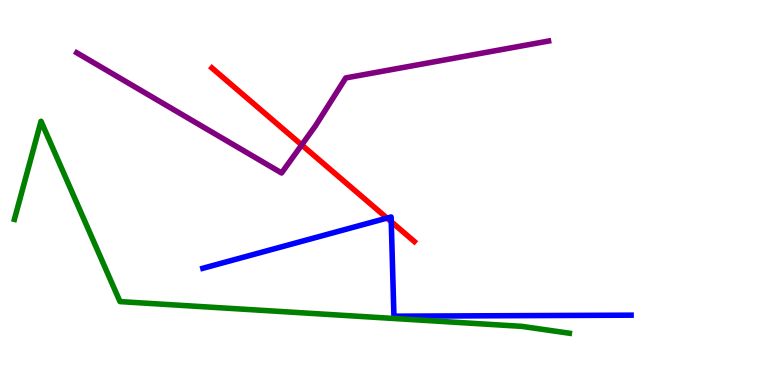[{'lines': ['blue', 'red'], 'intersections': [{'x': 4.99, 'y': 4.34}, {'x': 5.05, 'y': 4.24}]}, {'lines': ['green', 'red'], 'intersections': []}, {'lines': ['purple', 'red'], 'intersections': [{'x': 3.89, 'y': 6.24}]}, {'lines': ['blue', 'green'], 'intersections': []}, {'lines': ['blue', 'purple'], 'intersections': []}, {'lines': ['green', 'purple'], 'intersections': []}]